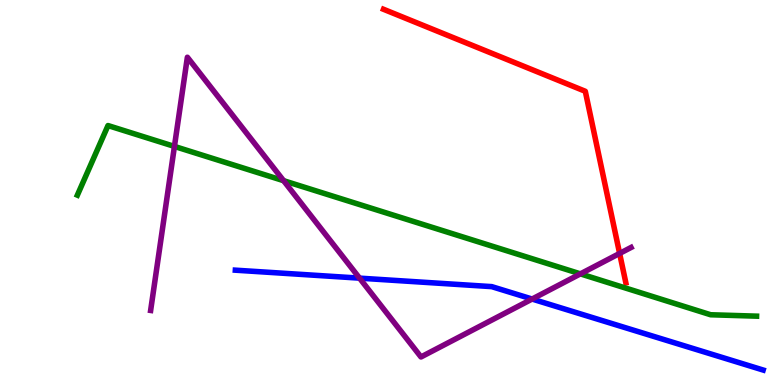[{'lines': ['blue', 'red'], 'intersections': []}, {'lines': ['green', 'red'], 'intersections': []}, {'lines': ['purple', 'red'], 'intersections': [{'x': 8.0, 'y': 3.42}]}, {'lines': ['blue', 'green'], 'intersections': []}, {'lines': ['blue', 'purple'], 'intersections': [{'x': 4.64, 'y': 2.78}, {'x': 6.87, 'y': 2.23}]}, {'lines': ['green', 'purple'], 'intersections': [{'x': 2.25, 'y': 6.2}, {'x': 3.66, 'y': 5.31}, {'x': 7.49, 'y': 2.89}]}]